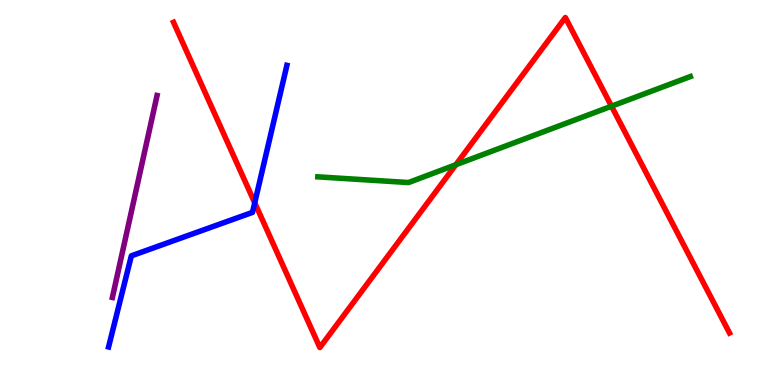[{'lines': ['blue', 'red'], 'intersections': [{'x': 3.29, 'y': 4.73}]}, {'lines': ['green', 'red'], 'intersections': [{'x': 5.88, 'y': 5.72}, {'x': 7.89, 'y': 7.24}]}, {'lines': ['purple', 'red'], 'intersections': []}, {'lines': ['blue', 'green'], 'intersections': []}, {'lines': ['blue', 'purple'], 'intersections': []}, {'lines': ['green', 'purple'], 'intersections': []}]